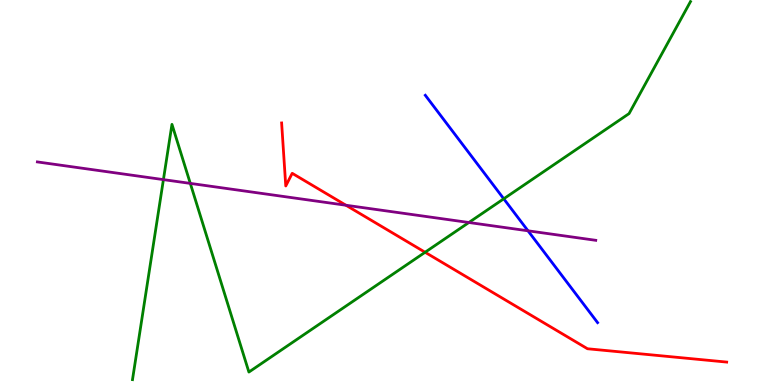[{'lines': ['blue', 'red'], 'intersections': []}, {'lines': ['green', 'red'], 'intersections': [{'x': 5.49, 'y': 3.45}]}, {'lines': ['purple', 'red'], 'intersections': [{'x': 4.46, 'y': 4.67}]}, {'lines': ['blue', 'green'], 'intersections': [{'x': 6.5, 'y': 4.84}]}, {'lines': ['blue', 'purple'], 'intersections': [{'x': 6.81, 'y': 4.01}]}, {'lines': ['green', 'purple'], 'intersections': [{'x': 2.11, 'y': 5.33}, {'x': 2.46, 'y': 5.24}, {'x': 6.05, 'y': 4.22}]}]